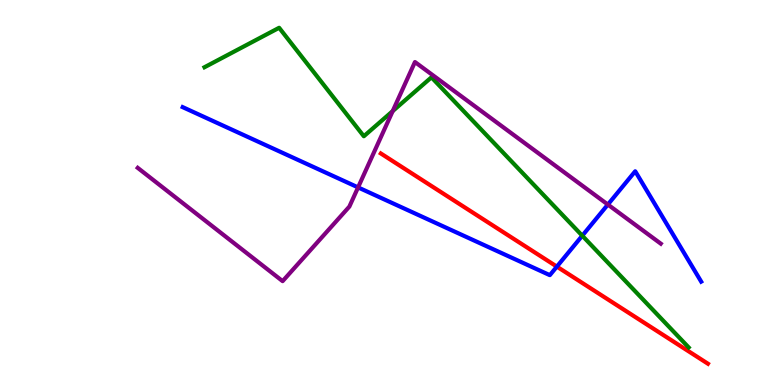[{'lines': ['blue', 'red'], 'intersections': [{'x': 7.19, 'y': 3.08}]}, {'lines': ['green', 'red'], 'intersections': []}, {'lines': ['purple', 'red'], 'intersections': []}, {'lines': ['blue', 'green'], 'intersections': [{'x': 7.51, 'y': 3.88}]}, {'lines': ['blue', 'purple'], 'intersections': [{'x': 4.62, 'y': 5.13}, {'x': 7.84, 'y': 4.69}]}, {'lines': ['green', 'purple'], 'intersections': [{'x': 5.07, 'y': 7.11}]}]